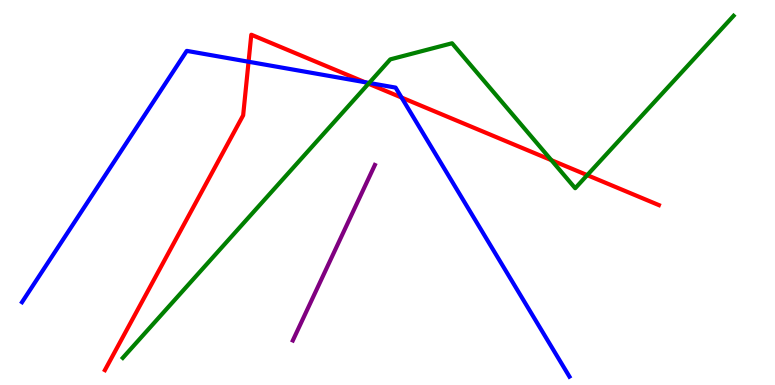[{'lines': ['blue', 'red'], 'intersections': [{'x': 3.21, 'y': 8.4}, {'x': 4.71, 'y': 7.87}, {'x': 5.18, 'y': 7.47}]}, {'lines': ['green', 'red'], 'intersections': [{'x': 4.75, 'y': 7.83}, {'x': 7.11, 'y': 5.84}, {'x': 7.58, 'y': 5.45}]}, {'lines': ['purple', 'red'], 'intersections': []}, {'lines': ['blue', 'green'], 'intersections': [{'x': 4.76, 'y': 7.85}]}, {'lines': ['blue', 'purple'], 'intersections': []}, {'lines': ['green', 'purple'], 'intersections': []}]